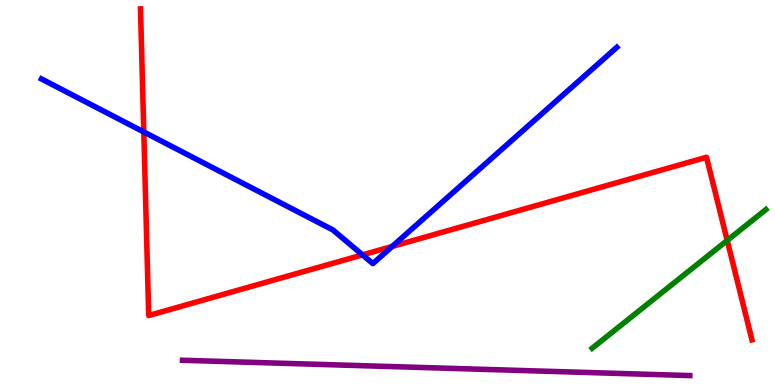[{'lines': ['blue', 'red'], 'intersections': [{'x': 1.86, 'y': 6.57}, {'x': 4.68, 'y': 3.38}, {'x': 5.06, 'y': 3.6}]}, {'lines': ['green', 'red'], 'intersections': [{'x': 9.38, 'y': 3.75}]}, {'lines': ['purple', 'red'], 'intersections': []}, {'lines': ['blue', 'green'], 'intersections': []}, {'lines': ['blue', 'purple'], 'intersections': []}, {'lines': ['green', 'purple'], 'intersections': []}]